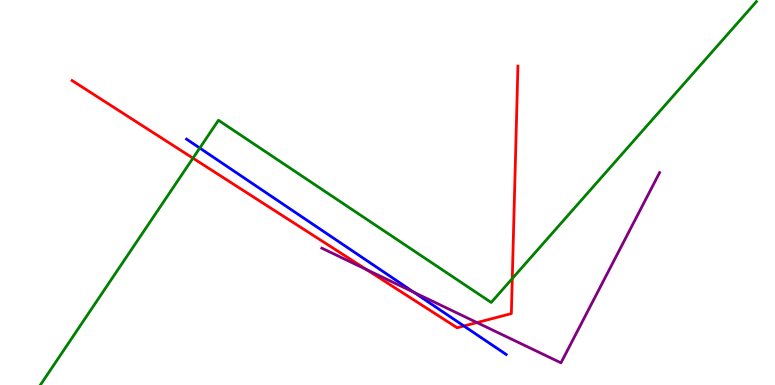[{'lines': ['blue', 'red'], 'intersections': [{'x': 5.99, 'y': 1.53}]}, {'lines': ['green', 'red'], 'intersections': [{'x': 2.49, 'y': 5.89}, {'x': 6.61, 'y': 2.76}]}, {'lines': ['purple', 'red'], 'intersections': [{'x': 4.73, 'y': 3.0}, {'x': 6.15, 'y': 1.62}]}, {'lines': ['blue', 'green'], 'intersections': [{'x': 2.58, 'y': 6.15}]}, {'lines': ['blue', 'purple'], 'intersections': [{'x': 5.34, 'y': 2.41}]}, {'lines': ['green', 'purple'], 'intersections': []}]